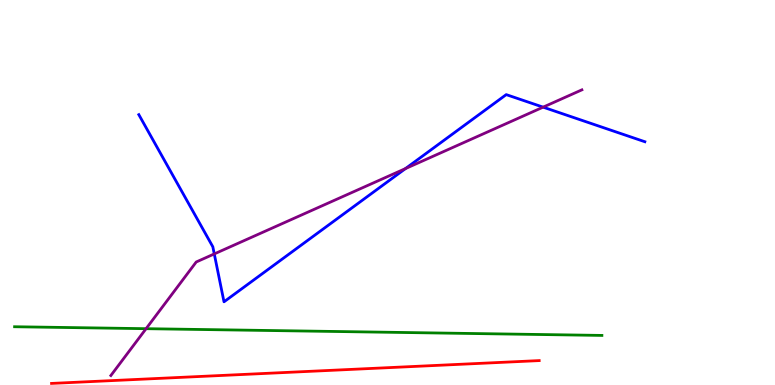[{'lines': ['blue', 'red'], 'intersections': []}, {'lines': ['green', 'red'], 'intersections': []}, {'lines': ['purple', 'red'], 'intersections': []}, {'lines': ['blue', 'green'], 'intersections': []}, {'lines': ['blue', 'purple'], 'intersections': [{'x': 2.76, 'y': 3.4}, {'x': 5.23, 'y': 5.62}, {'x': 7.01, 'y': 7.22}]}, {'lines': ['green', 'purple'], 'intersections': [{'x': 1.88, 'y': 1.46}]}]